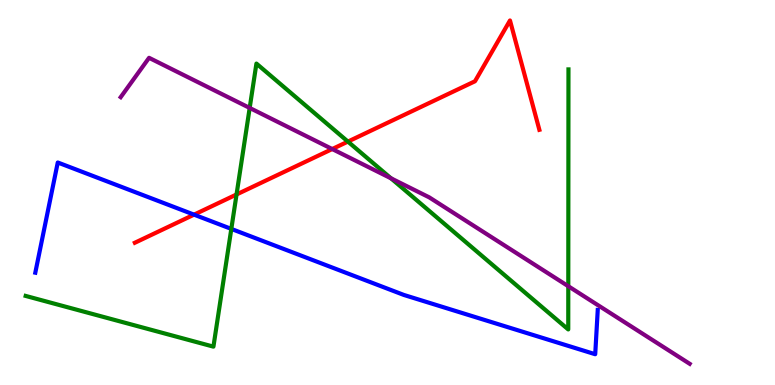[{'lines': ['blue', 'red'], 'intersections': [{'x': 2.5, 'y': 4.42}]}, {'lines': ['green', 'red'], 'intersections': [{'x': 3.05, 'y': 4.95}, {'x': 4.49, 'y': 6.32}]}, {'lines': ['purple', 'red'], 'intersections': [{'x': 4.29, 'y': 6.13}]}, {'lines': ['blue', 'green'], 'intersections': [{'x': 2.98, 'y': 4.05}]}, {'lines': ['blue', 'purple'], 'intersections': []}, {'lines': ['green', 'purple'], 'intersections': [{'x': 3.22, 'y': 7.2}, {'x': 5.04, 'y': 5.37}, {'x': 7.33, 'y': 2.57}]}]